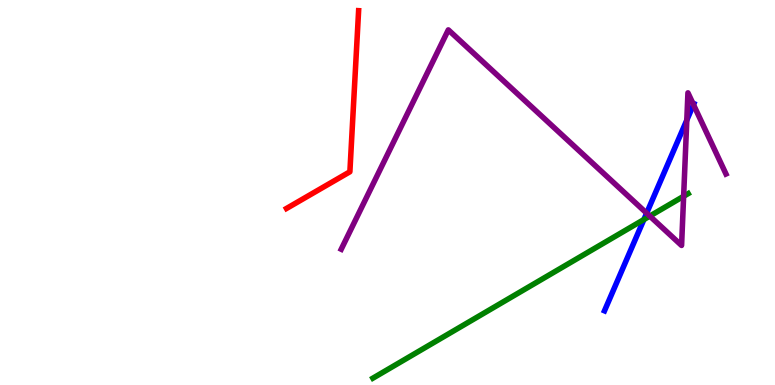[{'lines': ['blue', 'red'], 'intersections': []}, {'lines': ['green', 'red'], 'intersections': []}, {'lines': ['purple', 'red'], 'intersections': []}, {'lines': ['blue', 'green'], 'intersections': [{'x': 8.31, 'y': 4.3}]}, {'lines': ['blue', 'purple'], 'intersections': [{'x': 8.34, 'y': 4.46}, {'x': 8.86, 'y': 6.88}, {'x': 8.95, 'y': 7.28}]}, {'lines': ['green', 'purple'], 'intersections': [{'x': 8.38, 'y': 4.39}, {'x': 8.82, 'y': 4.9}]}]